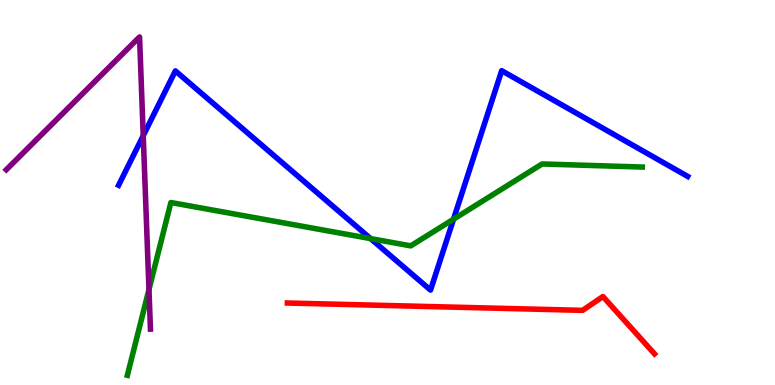[{'lines': ['blue', 'red'], 'intersections': []}, {'lines': ['green', 'red'], 'intersections': []}, {'lines': ['purple', 'red'], 'intersections': []}, {'lines': ['blue', 'green'], 'intersections': [{'x': 4.78, 'y': 3.8}, {'x': 5.85, 'y': 4.31}]}, {'lines': ['blue', 'purple'], 'intersections': [{'x': 1.85, 'y': 6.48}]}, {'lines': ['green', 'purple'], 'intersections': [{'x': 1.92, 'y': 2.48}]}]